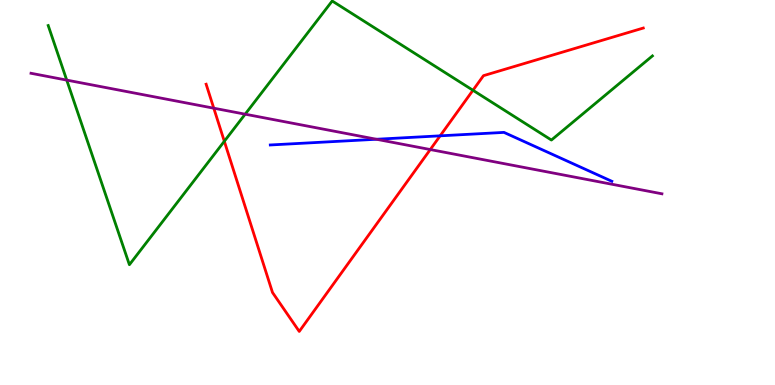[{'lines': ['blue', 'red'], 'intersections': [{'x': 5.68, 'y': 6.47}]}, {'lines': ['green', 'red'], 'intersections': [{'x': 2.89, 'y': 6.33}, {'x': 6.1, 'y': 7.66}]}, {'lines': ['purple', 'red'], 'intersections': [{'x': 2.76, 'y': 7.19}, {'x': 5.55, 'y': 6.12}]}, {'lines': ['blue', 'green'], 'intersections': []}, {'lines': ['blue', 'purple'], 'intersections': [{'x': 4.86, 'y': 6.38}]}, {'lines': ['green', 'purple'], 'intersections': [{'x': 0.861, 'y': 7.92}, {'x': 3.16, 'y': 7.03}]}]